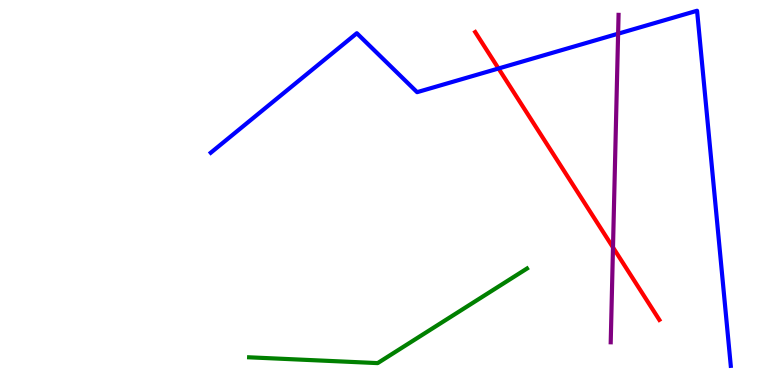[{'lines': ['blue', 'red'], 'intersections': [{'x': 6.43, 'y': 8.22}]}, {'lines': ['green', 'red'], 'intersections': []}, {'lines': ['purple', 'red'], 'intersections': [{'x': 7.91, 'y': 3.57}]}, {'lines': ['blue', 'green'], 'intersections': []}, {'lines': ['blue', 'purple'], 'intersections': [{'x': 7.98, 'y': 9.12}]}, {'lines': ['green', 'purple'], 'intersections': []}]